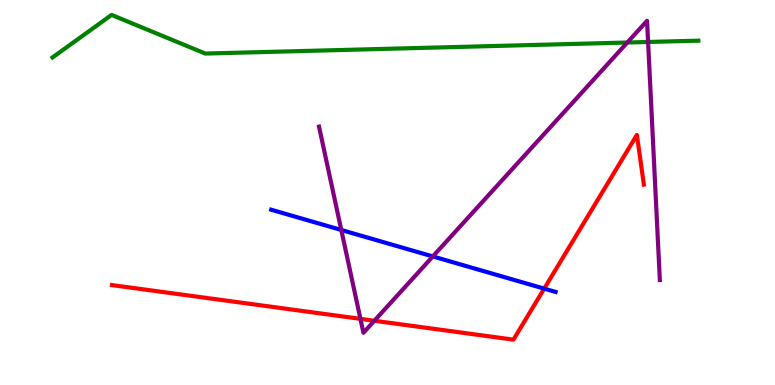[{'lines': ['blue', 'red'], 'intersections': [{'x': 7.02, 'y': 2.5}]}, {'lines': ['green', 'red'], 'intersections': []}, {'lines': ['purple', 'red'], 'intersections': [{'x': 4.65, 'y': 1.72}, {'x': 4.83, 'y': 1.67}]}, {'lines': ['blue', 'green'], 'intersections': []}, {'lines': ['blue', 'purple'], 'intersections': [{'x': 4.4, 'y': 4.03}, {'x': 5.58, 'y': 3.34}]}, {'lines': ['green', 'purple'], 'intersections': [{'x': 8.09, 'y': 8.9}, {'x': 8.36, 'y': 8.91}]}]